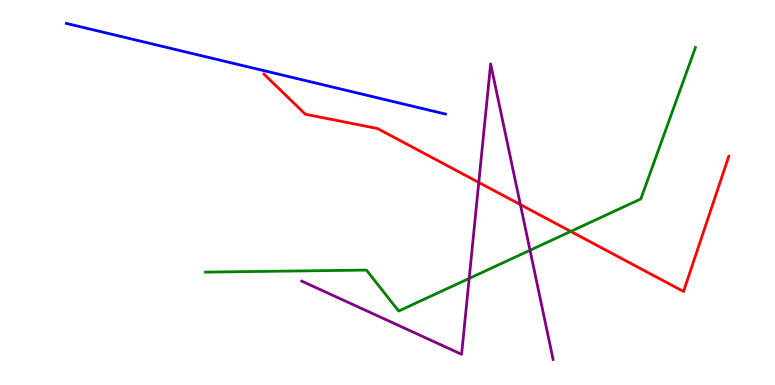[{'lines': ['blue', 'red'], 'intersections': []}, {'lines': ['green', 'red'], 'intersections': [{'x': 7.36, 'y': 3.99}]}, {'lines': ['purple', 'red'], 'intersections': [{'x': 6.18, 'y': 5.26}, {'x': 6.71, 'y': 4.69}]}, {'lines': ['blue', 'green'], 'intersections': []}, {'lines': ['blue', 'purple'], 'intersections': []}, {'lines': ['green', 'purple'], 'intersections': [{'x': 6.05, 'y': 2.77}, {'x': 6.84, 'y': 3.5}]}]